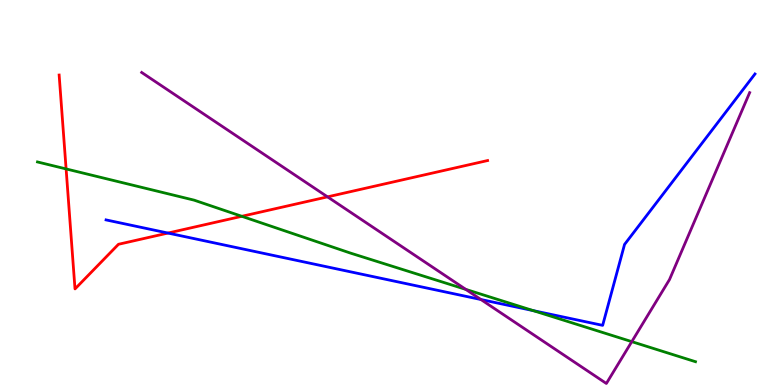[{'lines': ['blue', 'red'], 'intersections': [{'x': 2.17, 'y': 3.95}]}, {'lines': ['green', 'red'], 'intersections': [{'x': 0.853, 'y': 5.61}, {'x': 3.12, 'y': 4.38}]}, {'lines': ['purple', 'red'], 'intersections': [{'x': 4.23, 'y': 4.89}]}, {'lines': ['blue', 'green'], 'intersections': [{'x': 6.88, 'y': 1.93}]}, {'lines': ['blue', 'purple'], 'intersections': [{'x': 6.21, 'y': 2.22}]}, {'lines': ['green', 'purple'], 'intersections': [{'x': 6.01, 'y': 2.48}, {'x': 8.15, 'y': 1.13}]}]